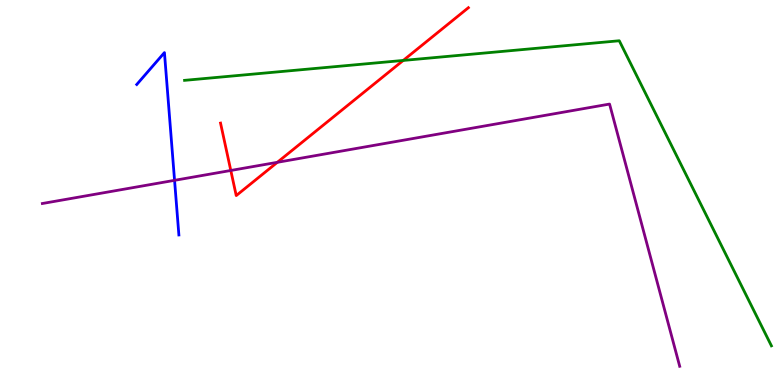[{'lines': ['blue', 'red'], 'intersections': []}, {'lines': ['green', 'red'], 'intersections': [{'x': 5.2, 'y': 8.43}]}, {'lines': ['purple', 'red'], 'intersections': [{'x': 2.98, 'y': 5.57}, {'x': 3.58, 'y': 5.78}]}, {'lines': ['blue', 'green'], 'intersections': []}, {'lines': ['blue', 'purple'], 'intersections': [{'x': 2.25, 'y': 5.32}]}, {'lines': ['green', 'purple'], 'intersections': []}]